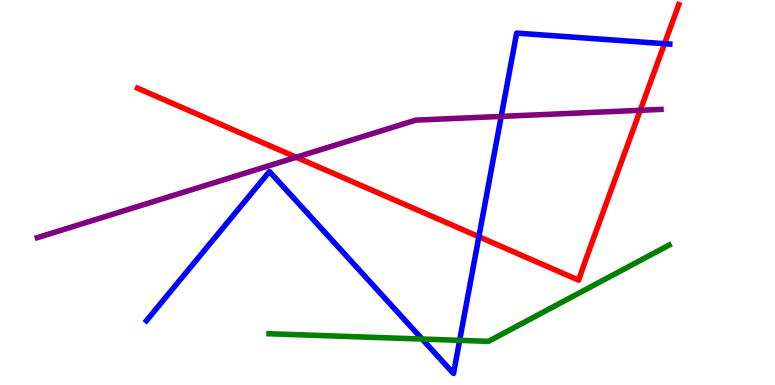[{'lines': ['blue', 'red'], 'intersections': [{'x': 6.18, 'y': 3.85}, {'x': 8.57, 'y': 8.87}]}, {'lines': ['green', 'red'], 'intersections': []}, {'lines': ['purple', 'red'], 'intersections': [{'x': 3.82, 'y': 5.92}, {'x': 8.26, 'y': 7.13}]}, {'lines': ['blue', 'green'], 'intersections': [{'x': 5.45, 'y': 1.19}, {'x': 5.93, 'y': 1.16}]}, {'lines': ['blue', 'purple'], 'intersections': [{'x': 6.47, 'y': 6.98}]}, {'lines': ['green', 'purple'], 'intersections': []}]